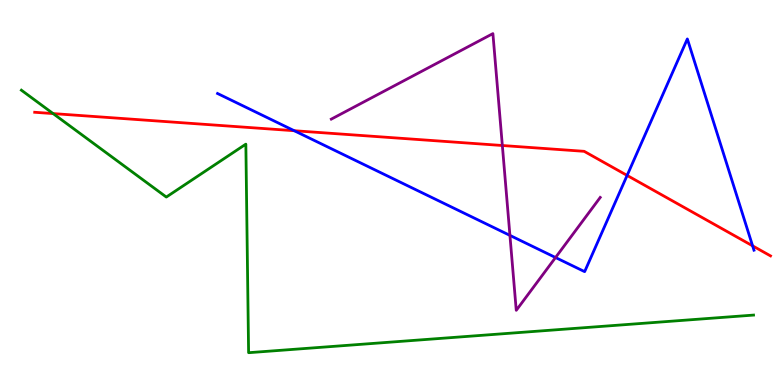[{'lines': ['blue', 'red'], 'intersections': [{'x': 3.8, 'y': 6.6}, {'x': 8.09, 'y': 5.44}, {'x': 9.71, 'y': 3.61}]}, {'lines': ['green', 'red'], 'intersections': [{'x': 0.685, 'y': 7.05}]}, {'lines': ['purple', 'red'], 'intersections': [{'x': 6.48, 'y': 6.22}]}, {'lines': ['blue', 'green'], 'intersections': []}, {'lines': ['blue', 'purple'], 'intersections': [{'x': 6.58, 'y': 3.89}, {'x': 7.17, 'y': 3.31}]}, {'lines': ['green', 'purple'], 'intersections': []}]